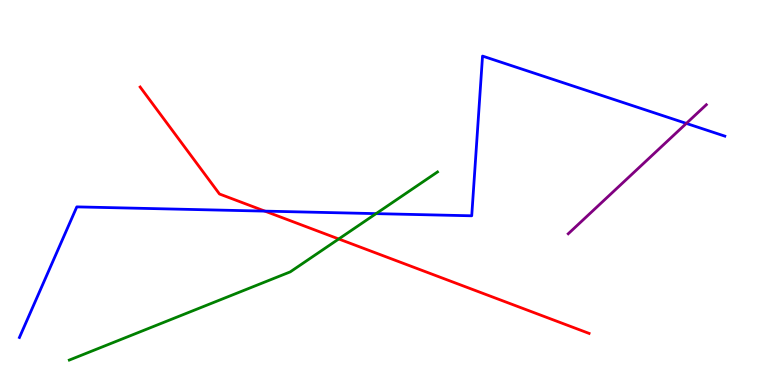[{'lines': ['blue', 'red'], 'intersections': [{'x': 3.42, 'y': 4.52}]}, {'lines': ['green', 'red'], 'intersections': [{'x': 4.37, 'y': 3.79}]}, {'lines': ['purple', 'red'], 'intersections': []}, {'lines': ['blue', 'green'], 'intersections': [{'x': 4.85, 'y': 4.45}]}, {'lines': ['blue', 'purple'], 'intersections': [{'x': 8.86, 'y': 6.79}]}, {'lines': ['green', 'purple'], 'intersections': []}]